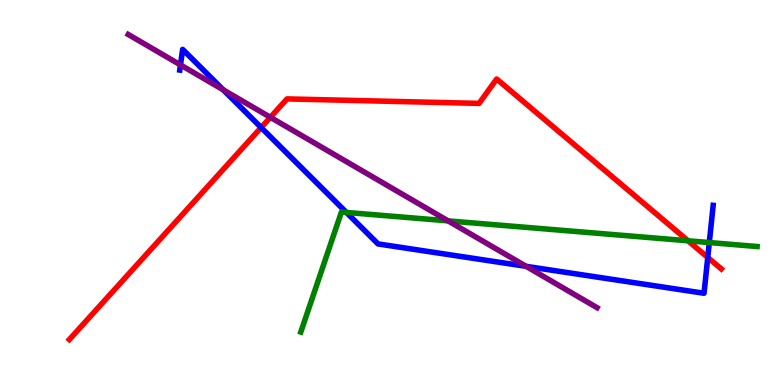[{'lines': ['blue', 'red'], 'intersections': [{'x': 3.37, 'y': 6.69}, {'x': 9.13, 'y': 3.31}]}, {'lines': ['green', 'red'], 'intersections': [{'x': 8.88, 'y': 3.75}]}, {'lines': ['purple', 'red'], 'intersections': [{'x': 3.49, 'y': 6.95}]}, {'lines': ['blue', 'green'], 'intersections': [{'x': 4.47, 'y': 4.48}, {'x': 9.15, 'y': 3.7}]}, {'lines': ['blue', 'purple'], 'intersections': [{'x': 2.33, 'y': 8.31}, {'x': 2.88, 'y': 7.67}, {'x': 6.79, 'y': 3.08}]}, {'lines': ['green', 'purple'], 'intersections': [{'x': 5.78, 'y': 4.26}]}]